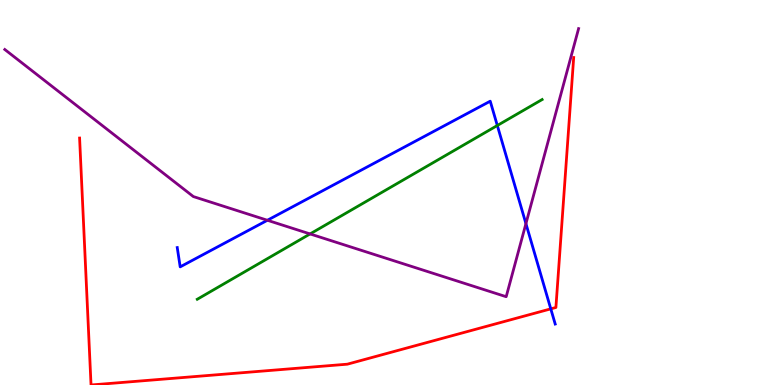[{'lines': ['blue', 'red'], 'intersections': [{'x': 7.11, 'y': 1.98}]}, {'lines': ['green', 'red'], 'intersections': []}, {'lines': ['purple', 'red'], 'intersections': []}, {'lines': ['blue', 'green'], 'intersections': [{'x': 6.42, 'y': 6.74}]}, {'lines': ['blue', 'purple'], 'intersections': [{'x': 3.45, 'y': 4.28}, {'x': 6.79, 'y': 4.19}]}, {'lines': ['green', 'purple'], 'intersections': [{'x': 4.0, 'y': 3.92}]}]